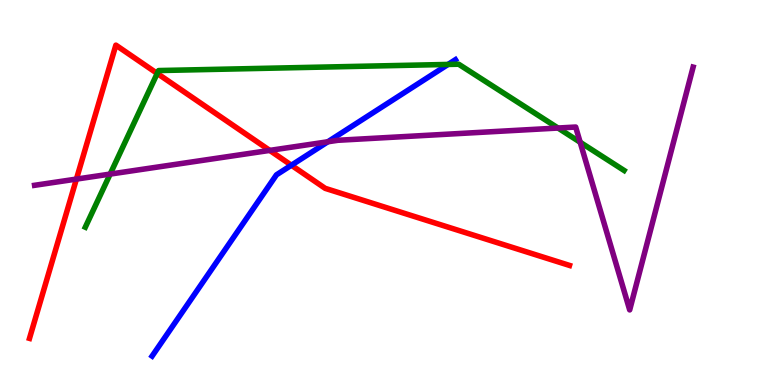[{'lines': ['blue', 'red'], 'intersections': [{'x': 3.76, 'y': 5.71}]}, {'lines': ['green', 'red'], 'intersections': [{'x': 2.03, 'y': 8.09}]}, {'lines': ['purple', 'red'], 'intersections': [{'x': 0.986, 'y': 5.35}, {'x': 3.48, 'y': 6.09}]}, {'lines': ['blue', 'green'], 'intersections': [{'x': 5.78, 'y': 8.33}]}, {'lines': ['blue', 'purple'], 'intersections': [{'x': 4.23, 'y': 6.32}]}, {'lines': ['green', 'purple'], 'intersections': [{'x': 1.42, 'y': 5.48}, {'x': 7.2, 'y': 6.67}, {'x': 7.49, 'y': 6.31}]}]